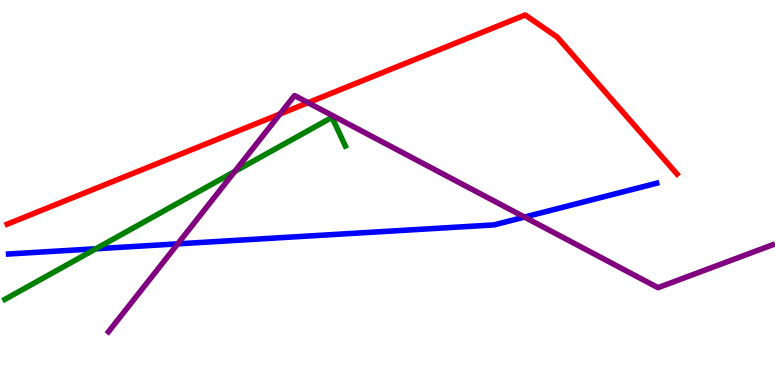[{'lines': ['blue', 'red'], 'intersections': []}, {'lines': ['green', 'red'], 'intersections': []}, {'lines': ['purple', 'red'], 'intersections': [{'x': 3.61, 'y': 7.04}, {'x': 3.98, 'y': 7.33}]}, {'lines': ['blue', 'green'], 'intersections': [{'x': 1.24, 'y': 3.54}]}, {'lines': ['blue', 'purple'], 'intersections': [{'x': 2.29, 'y': 3.67}, {'x': 6.77, 'y': 4.36}]}, {'lines': ['green', 'purple'], 'intersections': [{'x': 3.03, 'y': 5.55}]}]